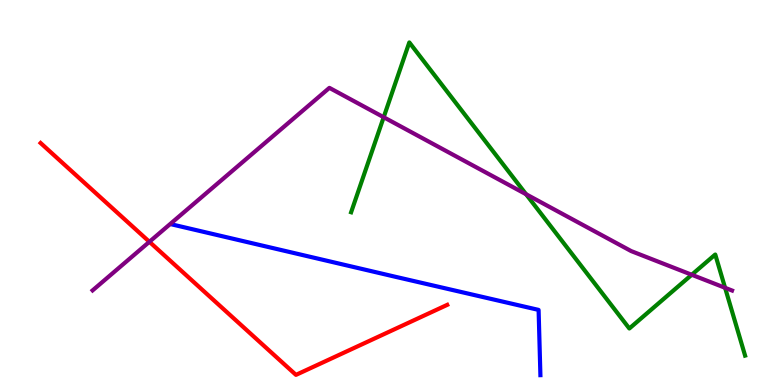[{'lines': ['blue', 'red'], 'intersections': []}, {'lines': ['green', 'red'], 'intersections': []}, {'lines': ['purple', 'red'], 'intersections': [{'x': 1.93, 'y': 3.72}]}, {'lines': ['blue', 'green'], 'intersections': []}, {'lines': ['blue', 'purple'], 'intersections': []}, {'lines': ['green', 'purple'], 'intersections': [{'x': 4.95, 'y': 6.96}, {'x': 6.79, 'y': 4.95}, {'x': 8.93, 'y': 2.86}, {'x': 9.36, 'y': 2.52}]}]